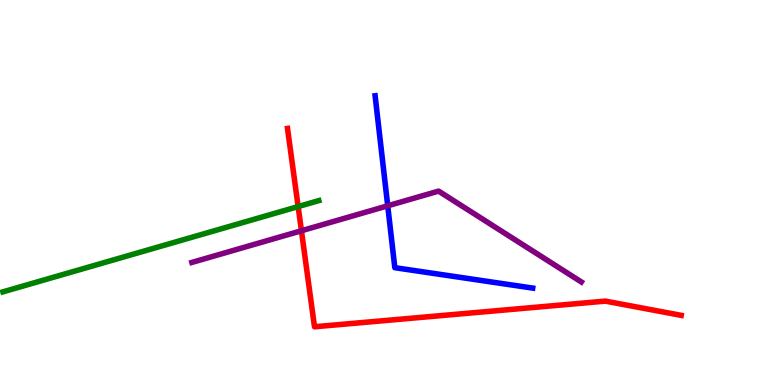[{'lines': ['blue', 'red'], 'intersections': []}, {'lines': ['green', 'red'], 'intersections': [{'x': 3.85, 'y': 4.63}]}, {'lines': ['purple', 'red'], 'intersections': [{'x': 3.89, 'y': 4.01}]}, {'lines': ['blue', 'green'], 'intersections': []}, {'lines': ['blue', 'purple'], 'intersections': [{'x': 5.0, 'y': 4.65}]}, {'lines': ['green', 'purple'], 'intersections': []}]